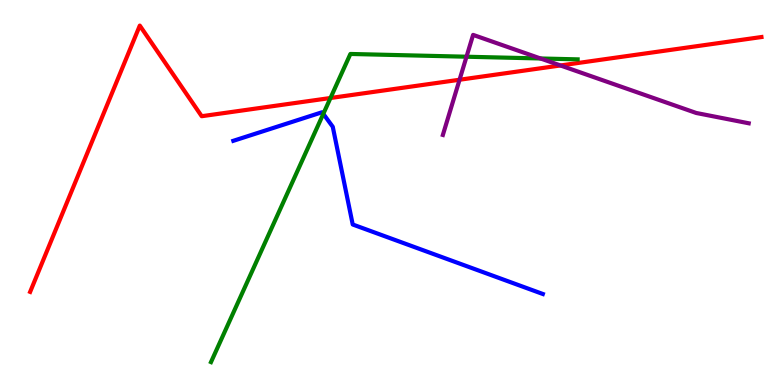[{'lines': ['blue', 'red'], 'intersections': []}, {'lines': ['green', 'red'], 'intersections': [{'x': 4.26, 'y': 7.45}]}, {'lines': ['purple', 'red'], 'intersections': [{'x': 5.93, 'y': 7.93}, {'x': 7.23, 'y': 8.3}]}, {'lines': ['blue', 'green'], 'intersections': [{'x': 4.17, 'y': 7.04}]}, {'lines': ['blue', 'purple'], 'intersections': []}, {'lines': ['green', 'purple'], 'intersections': [{'x': 6.02, 'y': 8.53}, {'x': 6.97, 'y': 8.48}]}]